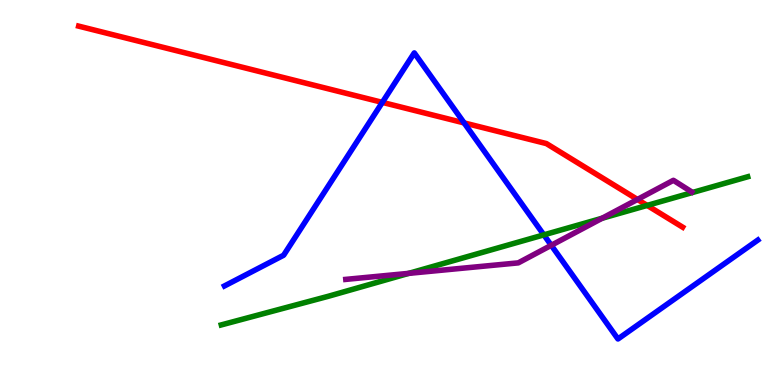[{'lines': ['blue', 'red'], 'intersections': [{'x': 4.93, 'y': 7.34}, {'x': 5.99, 'y': 6.81}]}, {'lines': ['green', 'red'], 'intersections': [{'x': 8.35, 'y': 4.66}]}, {'lines': ['purple', 'red'], 'intersections': [{'x': 8.23, 'y': 4.82}]}, {'lines': ['blue', 'green'], 'intersections': [{'x': 7.02, 'y': 3.9}]}, {'lines': ['blue', 'purple'], 'intersections': [{'x': 7.11, 'y': 3.63}]}, {'lines': ['green', 'purple'], 'intersections': [{'x': 5.27, 'y': 2.9}, {'x': 7.77, 'y': 4.33}]}]